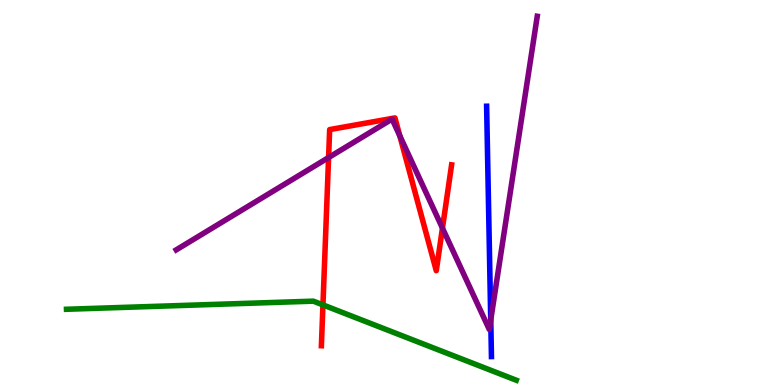[{'lines': ['blue', 'red'], 'intersections': []}, {'lines': ['green', 'red'], 'intersections': [{'x': 4.17, 'y': 2.08}]}, {'lines': ['purple', 'red'], 'intersections': [{'x': 4.24, 'y': 5.91}, {'x': 5.16, 'y': 6.47}, {'x': 5.71, 'y': 4.08}]}, {'lines': ['blue', 'green'], 'intersections': []}, {'lines': ['blue', 'purple'], 'intersections': [{'x': 6.33, 'y': 1.69}]}, {'lines': ['green', 'purple'], 'intersections': []}]